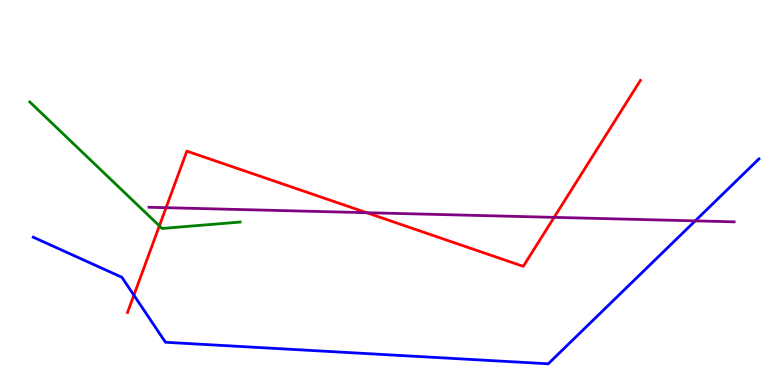[{'lines': ['blue', 'red'], 'intersections': [{'x': 1.73, 'y': 2.33}]}, {'lines': ['green', 'red'], 'intersections': [{'x': 2.06, 'y': 4.13}]}, {'lines': ['purple', 'red'], 'intersections': [{'x': 2.14, 'y': 4.61}, {'x': 4.73, 'y': 4.48}, {'x': 7.15, 'y': 4.35}]}, {'lines': ['blue', 'green'], 'intersections': []}, {'lines': ['blue', 'purple'], 'intersections': [{'x': 8.97, 'y': 4.26}]}, {'lines': ['green', 'purple'], 'intersections': []}]